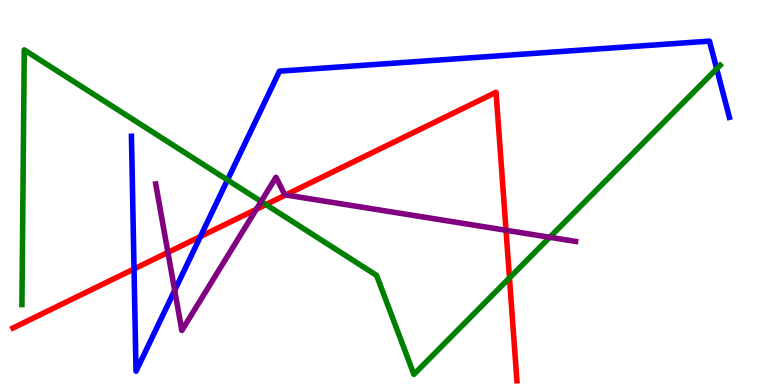[{'lines': ['blue', 'red'], 'intersections': [{'x': 1.73, 'y': 3.01}, {'x': 2.59, 'y': 3.86}]}, {'lines': ['green', 'red'], 'intersections': [{'x': 3.43, 'y': 4.69}, {'x': 6.57, 'y': 2.78}]}, {'lines': ['purple', 'red'], 'intersections': [{'x': 2.17, 'y': 3.44}, {'x': 3.31, 'y': 4.56}, {'x': 3.69, 'y': 4.94}, {'x': 6.53, 'y': 4.02}]}, {'lines': ['blue', 'green'], 'intersections': [{'x': 2.94, 'y': 5.33}, {'x': 9.25, 'y': 8.21}]}, {'lines': ['blue', 'purple'], 'intersections': [{'x': 2.25, 'y': 2.46}]}, {'lines': ['green', 'purple'], 'intersections': [{'x': 3.37, 'y': 4.77}, {'x': 7.09, 'y': 3.84}]}]